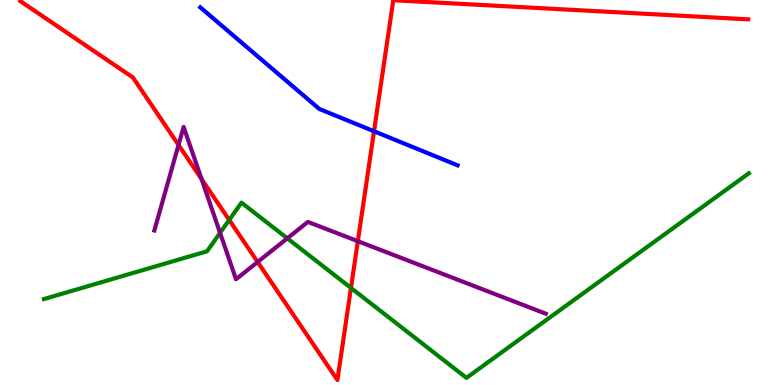[{'lines': ['blue', 'red'], 'intersections': [{'x': 4.83, 'y': 6.59}]}, {'lines': ['green', 'red'], 'intersections': [{'x': 2.96, 'y': 4.29}, {'x': 4.53, 'y': 2.52}]}, {'lines': ['purple', 'red'], 'intersections': [{'x': 2.3, 'y': 6.23}, {'x': 2.6, 'y': 5.35}, {'x': 3.32, 'y': 3.2}, {'x': 4.62, 'y': 3.74}]}, {'lines': ['blue', 'green'], 'intersections': []}, {'lines': ['blue', 'purple'], 'intersections': []}, {'lines': ['green', 'purple'], 'intersections': [{'x': 2.84, 'y': 3.95}, {'x': 3.71, 'y': 3.81}]}]